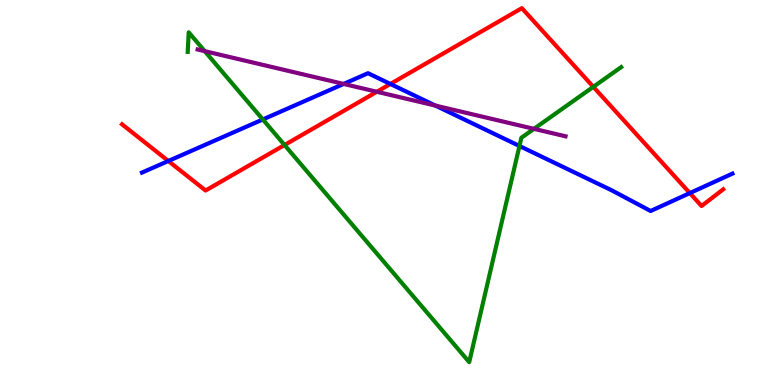[{'lines': ['blue', 'red'], 'intersections': [{'x': 2.17, 'y': 5.82}, {'x': 5.04, 'y': 7.82}, {'x': 8.9, 'y': 4.98}]}, {'lines': ['green', 'red'], 'intersections': [{'x': 3.67, 'y': 6.23}, {'x': 7.66, 'y': 7.74}]}, {'lines': ['purple', 'red'], 'intersections': [{'x': 4.86, 'y': 7.62}]}, {'lines': ['blue', 'green'], 'intersections': [{'x': 3.39, 'y': 6.9}, {'x': 6.7, 'y': 6.21}]}, {'lines': ['blue', 'purple'], 'intersections': [{'x': 4.43, 'y': 7.82}, {'x': 5.62, 'y': 7.26}]}, {'lines': ['green', 'purple'], 'intersections': [{'x': 2.64, 'y': 8.67}, {'x': 6.89, 'y': 6.65}]}]